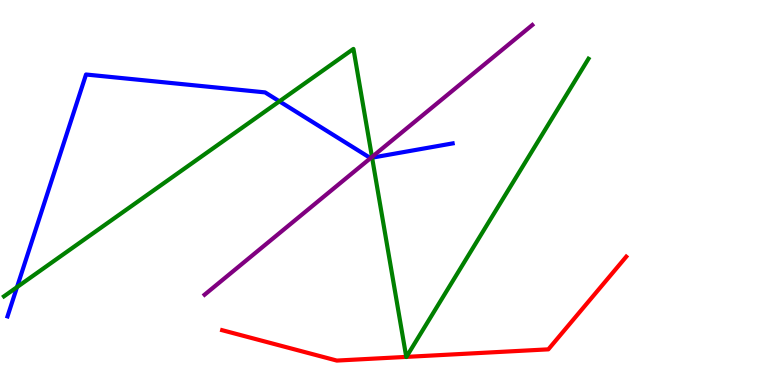[{'lines': ['blue', 'red'], 'intersections': []}, {'lines': ['green', 'red'], 'intersections': [{'x': 5.24, 'y': 0.73}, {'x': 5.24, 'y': 0.73}]}, {'lines': ['purple', 'red'], 'intersections': []}, {'lines': ['blue', 'green'], 'intersections': [{'x': 0.219, 'y': 2.54}, {'x': 3.61, 'y': 7.37}, {'x': 4.8, 'y': 5.9}]}, {'lines': ['blue', 'purple'], 'intersections': [{'x': 4.79, 'y': 5.9}]}, {'lines': ['green', 'purple'], 'intersections': [{'x': 4.8, 'y': 5.92}]}]